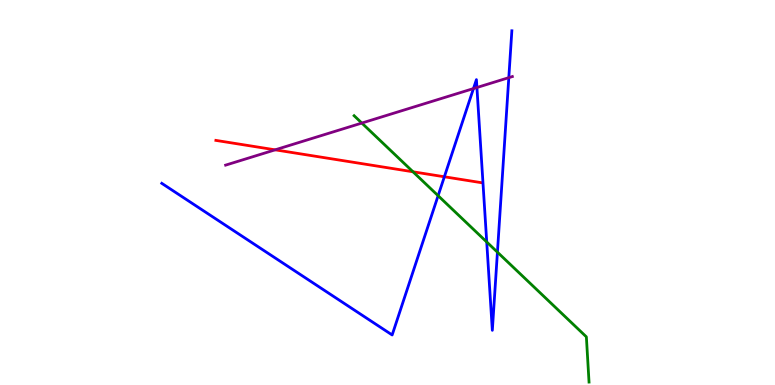[{'lines': ['blue', 'red'], 'intersections': [{'x': 5.73, 'y': 5.41}]}, {'lines': ['green', 'red'], 'intersections': [{'x': 5.33, 'y': 5.54}]}, {'lines': ['purple', 'red'], 'intersections': [{'x': 3.55, 'y': 6.11}]}, {'lines': ['blue', 'green'], 'intersections': [{'x': 5.65, 'y': 4.92}, {'x': 6.28, 'y': 3.71}, {'x': 6.42, 'y': 3.45}]}, {'lines': ['blue', 'purple'], 'intersections': [{'x': 6.11, 'y': 7.7}, {'x': 6.15, 'y': 7.73}, {'x': 6.57, 'y': 7.98}]}, {'lines': ['green', 'purple'], 'intersections': [{'x': 4.67, 'y': 6.8}]}]